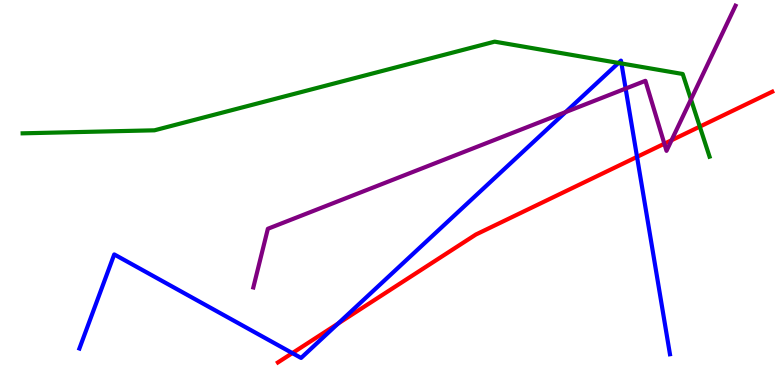[{'lines': ['blue', 'red'], 'intersections': [{'x': 3.77, 'y': 0.828}, {'x': 4.36, 'y': 1.6}, {'x': 8.22, 'y': 5.93}]}, {'lines': ['green', 'red'], 'intersections': [{'x': 9.03, 'y': 6.71}]}, {'lines': ['purple', 'red'], 'intersections': [{'x': 8.57, 'y': 6.27}, {'x': 8.67, 'y': 6.36}]}, {'lines': ['blue', 'green'], 'intersections': [{'x': 7.98, 'y': 8.36}, {'x': 8.02, 'y': 8.35}]}, {'lines': ['blue', 'purple'], 'intersections': [{'x': 7.3, 'y': 7.09}, {'x': 8.07, 'y': 7.7}]}, {'lines': ['green', 'purple'], 'intersections': [{'x': 8.92, 'y': 7.42}]}]